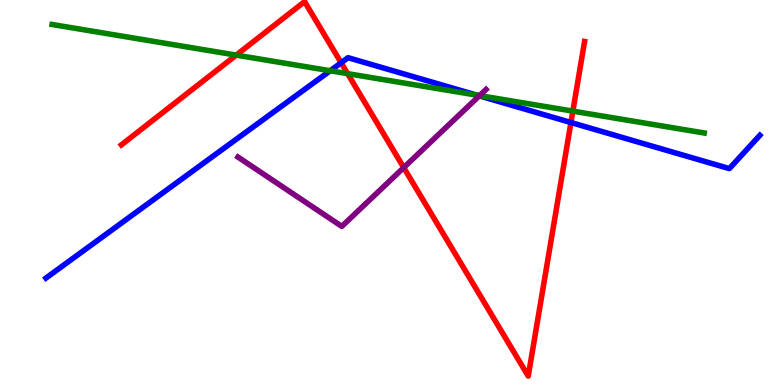[{'lines': ['blue', 'red'], 'intersections': [{'x': 4.4, 'y': 8.37}, {'x': 7.37, 'y': 6.82}]}, {'lines': ['green', 'red'], 'intersections': [{'x': 3.05, 'y': 8.57}, {'x': 4.49, 'y': 8.09}, {'x': 7.39, 'y': 7.11}]}, {'lines': ['purple', 'red'], 'intersections': [{'x': 5.21, 'y': 5.65}]}, {'lines': ['blue', 'green'], 'intersections': [{'x': 4.26, 'y': 8.16}, {'x': 6.15, 'y': 7.53}]}, {'lines': ['blue', 'purple'], 'intersections': [{'x': 6.18, 'y': 7.51}]}, {'lines': ['green', 'purple'], 'intersections': [{'x': 6.19, 'y': 7.52}]}]